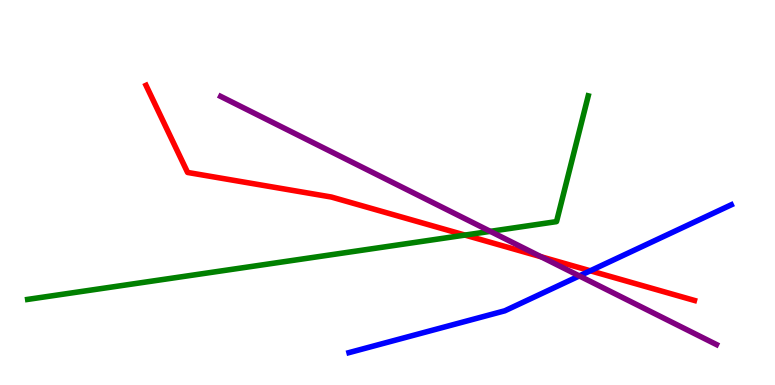[{'lines': ['blue', 'red'], 'intersections': [{'x': 7.62, 'y': 2.97}]}, {'lines': ['green', 'red'], 'intersections': [{'x': 6.0, 'y': 3.89}]}, {'lines': ['purple', 'red'], 'intersections': [{'x': 6.98, 'y': 3.33}]}, {'lines': ['blue', 'green'], 'intersections': []}, {'lines': ['blue', 'purple'], 'intersections': [{'x': 7.48, 'y': 2.83}]}, {'lines': ['green', 'purple'], 'intersections': [{'x': 6.33, 'y': 3.99}]}]